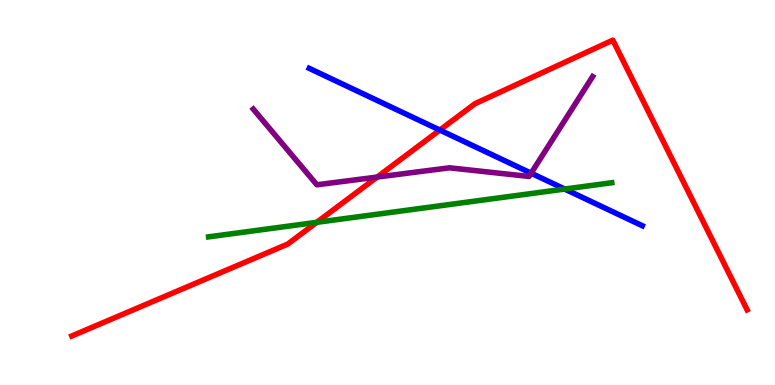[{'lines': ['blue', 'red'], 'intersections': [{'x': 5.68, 'y': 6.62}]}, {'lines': ['green', 'red'], 'intersections': [{'x': 4.09, 'y': 4.22}]}, {'lines': ['purple', 'red'], 'intersections': [{'x': 4.87, 'y': 5.4}]}, {'lines': ['blue', 'green'], 'intersections': [{'x': 7.29, 'y': 5.09}]}, {'lines': ['blue', 'purple'], 'intersections': [{'x': 6.85, 'y': 5.5}]}, {'lines': ['green', 'purple'], 'intersections': []}]